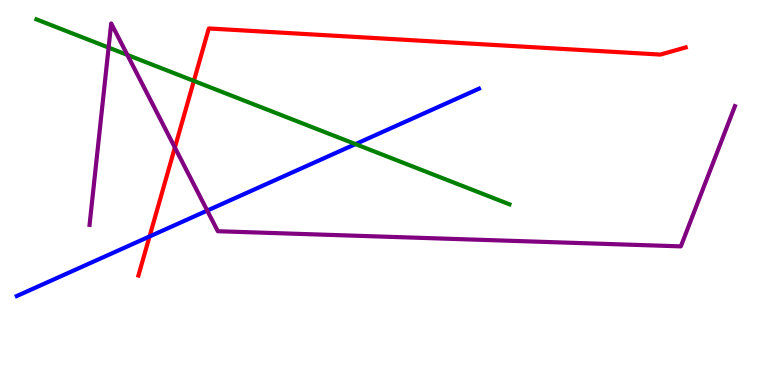[{'lines': ['blue', 'red'], 'intersections': [{'x': 1.93, 'y': 3.86}]}, {'lines': ['green', 'red'], 'intersections': [{'x': 2.5, 'y': 7.9}]}, {'lines': ['purple', 'red'], 'intersections': [{'x': 2.26, 'y': 6.17}]}, {'lines': ['blue', 'green'], 'intersections': [{'x': 4.59, 'y': 6.26}]}, {'lines': ['blue', 'purple'], 'intersections': [{'x': 2.67, 'y': 4.53}]}, {'lines': ['green', 'purple'], 'intersections': [{'x': 1.4, 'y': 8.76}, {'x': 1.64, 'y': 8.57}]}]